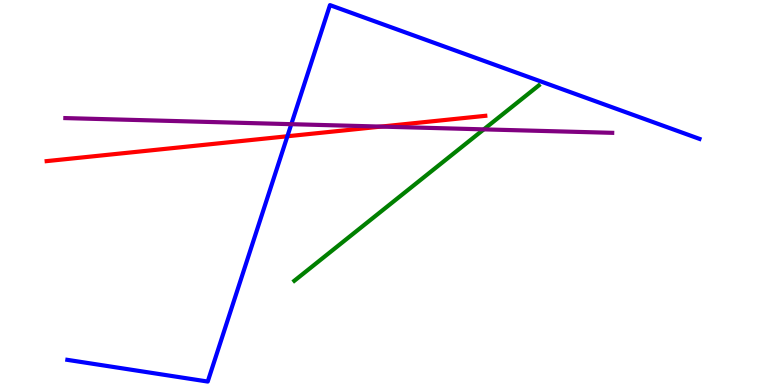[{'lines': ['blue', 'red'], 'intersections': [{'x': 3.71, 'y': 6.46}]}, {'lines': ['green', 'red'], 'intersections': []}, {'lines': ['purple', 'red'], 'intersections': [{'x': 4.92, 'y': 6.71}]}, {'lines': ['blue', 'green'], 'intersections': []}, {'lines': ['blue', 'purple'], 'intersections': [{'x': 3.76, 'y': 6.77}]}, {'lines': ['green', 'purple'], 'intersections': [{'x': 6.24, 'y': 6.64}]}]